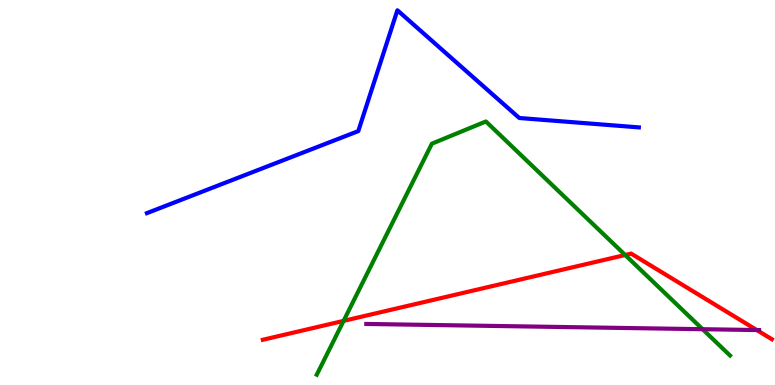[{'lines': ['blue', 'red'], 'intersections': []}, {'lines': ['green', 'red'], 'intersections': [{'x': 4.43, 'y': 1.67}, {'x': 8.07, 'y': 3.38}]}, {'lines': ['purple', 'red'], 'intersections': [{'x': 9.76, 'y': 1.43}]}, {'lines': ['blue', 'green'], 'intersections': []}, {'lines': ['blue', 'purple'], 'intersections': []}, {'lines': ['green', 'purple'], 'intersections': [{'x': 9.07, 'y': 1.45}]}]